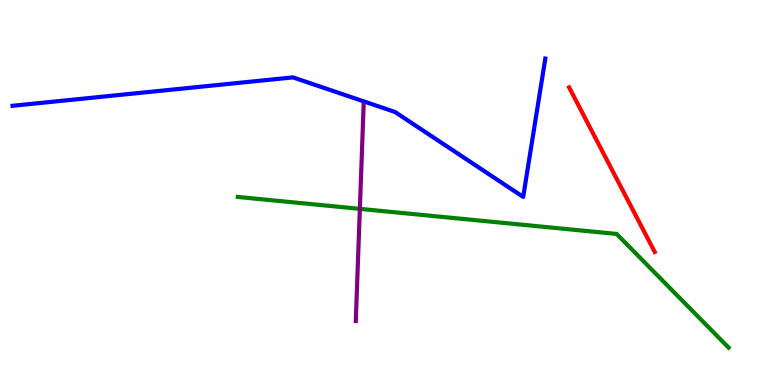[{'lines': ['blue', 'red'], 'intersections': []}, {'lines': ['green', 'red'], 'intersections': []}, {'lines': ['purple', 'red'], 'intersections': []}, {'lines': ['blue', 'green'], 'intersections': []}, {'lines': ['blue', 'purple'], 'intersections': []}, {'lines': ['green', 'purple'], 'intersections': [{'x': 4.64, 'y': 4.58}]}]